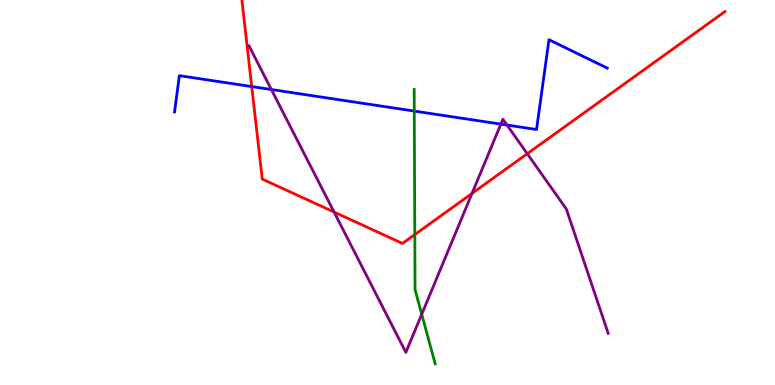[{'lines': ['blue', 'red'], 'intersections': [{'x': 3.25, 'y': 7.75}]}, {'lines': ['green', 'red'], 'intersections': [{'x': 5.35, 'y': 3.91}]}, {'lines': ['purple', 'red'], 'intersections': [{'x': 4.31, 'y': 4.49}, {'x': 6.09, 'y': 4.98}, {'x': 6.8, 'y': 6.01}]}, {'lines': ['blue', 'green'], 'intersections': [{'x': 5.35, 'y': 7.12}]}, {'lines': ['blue', 'purple'], 'intersections': [{'x': 3.5, 'y': 7.67}, {'x': 6.46, 'y': 6.78}, {'x': 6.54, 'y': 6.75}]}, {'lines': ['green', 'purple'], 'intersections': [{'x': 5.44, 'y': 1.84}]}]